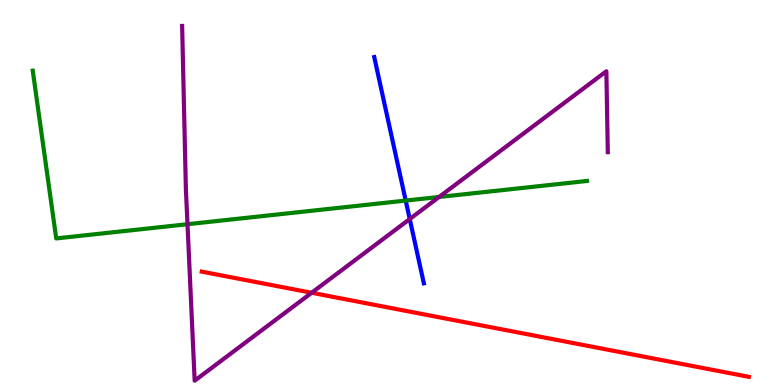[{'lines': ['blue', 'red'], 'intersections': []}, {'lines': ['green', 'red'], 'intersections': []}, {'lines': ['purple', 'red'], 'intersections': [{'x': 4.02, 'y': 2.4}]}, {'lines': ['blue', 'green'], 'intersections': [{'x': 5.23, 'y': 4.79}]}, {'lines': ['blue', 'purple'], 'intersections': [{'x': 5.29, 'y': 4.31}]}, {'lines': ['green', 'purple'], 'intersections': [{'x': 2.42, 'y': 4.18}, {'x': 5.67, 'y': 4.88}]}]